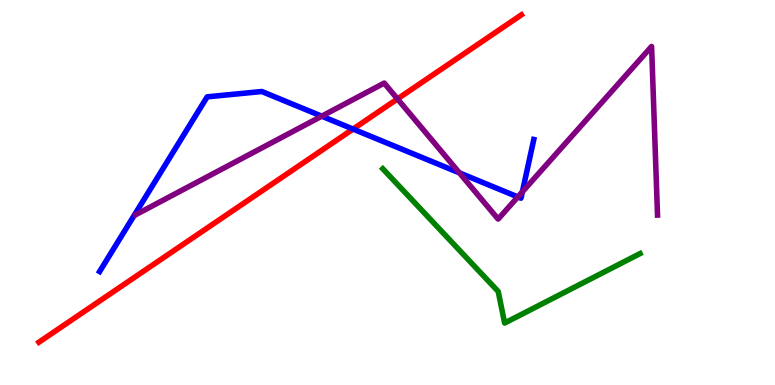[{'lines': ['blue', 'red'], 'intersections': [{'x': 4.56, 'y': 6.65}]}, {'lines': ['green', 'red'], 'intersections': []}, {'lines': ['purple', 'red'], 'intersections': [{'x': 5.13, 'y': 7.43}]}, {'lines': ['blue', 'green'], 'intersections': []}, {'lines': ['blue', 'purple'], 'intersections': [{'x': 4.15, 'y': 6.98}, {'x': 5.93, 'y': 5.51}, {'x': 6.68, 'y': 4.89}, {'x': 6.74, 'y': 5.02}]}, {'lines': ['green', 'purple'], 'intersections': []}]